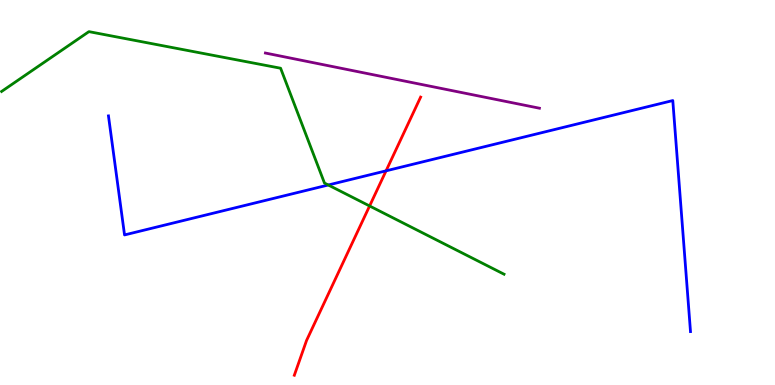[{'lines': ['blue', 'red'], 'intersections': [{'x': 4.98, 'y': 5.56}]}, {'lines': ['green', 'red'], 'intersections': [{'x': 4.77, 'y': 4.65}]}, {'lines': ['purple', 'red'], 'intersections': []}, {'lines': ['blue', 'green'], 'intersections': [{'x': 4.24, 'y': 5.19}]}, {'lines': ['blue', 'purple'], 'intersections': []}, {'lines': ['green', 'purple'], 'intersections': []}]